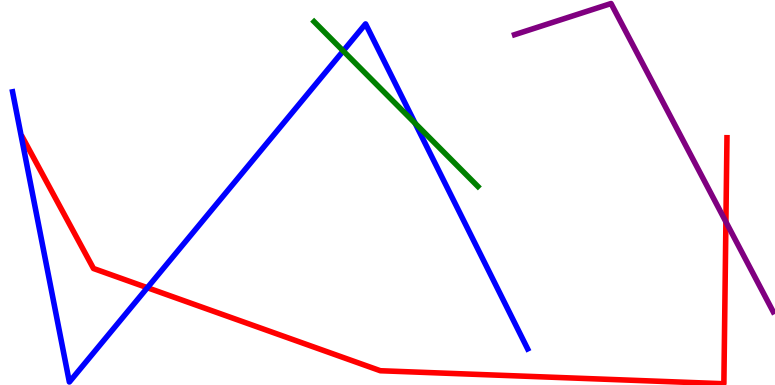[{'lines': ['blue', 'red'], 'intersections': [{'x': 1.9, 'y': 2.53}]}, {'lines': ['green', 'red'], 'intersections': []}, {'lines': ['purple', 'red'], 'intersections': [{'x': 9.37, 'y': 4.24}]}, {'lines': ['blue', 'green'], 'intersections': [{'x': 4.43, 'y': 8.68}, {'x': 5.36, 'y': 6.8}]}, {'lines': ['blue', 'purple'], 'intersections': []}, {'lines': ['green', 'purple'], 'intersections': []}]